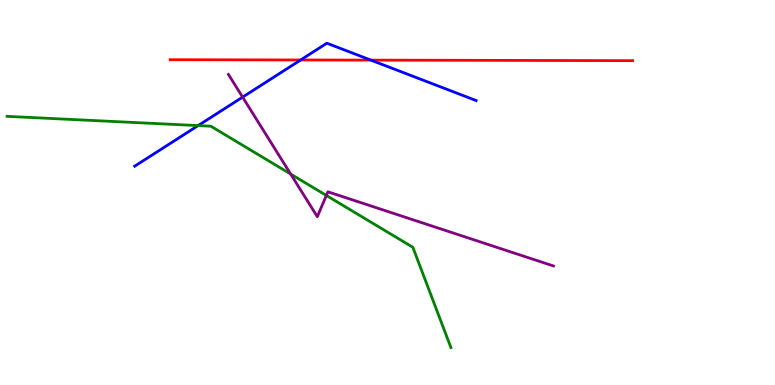[{'lines': ['blue', 'red'], 'intersections': [{'x': 3.88, 'y': 8.44}, {'x': 4.79, 'y': 8.44}]}, {'lines': ['green', 'red'], 'intersections': []}, {'lines': ['purple', 'red'], 'intersections': []}, {'lines': ['blue', 'green'], 'intersections': [{'x': 2.56, 'y': 6.74}]}, {'lines': ['blue', 'purple'], 'intersections': [{'x': 3.13, 'y': 7.48}]}, {'lines': ['green', 'purple'], 'intersections': [{'x': 3.75, 'y': 5.48}, {'x': 4.21, 'y': 4.92}]}]